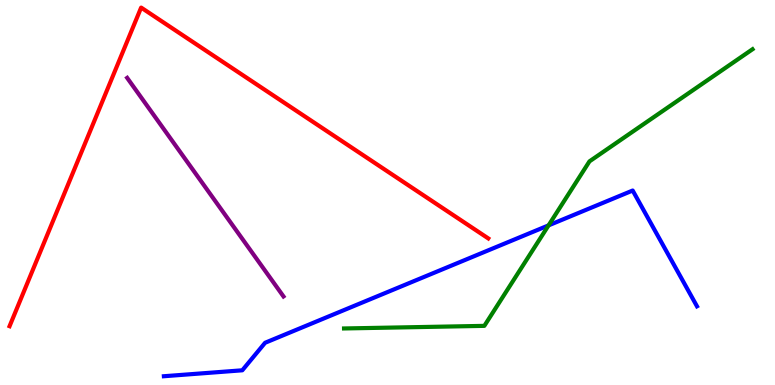[{'lines': ['blue', 'red'], 'intersections': []}, {'lines': ['green', 'red'], 'intersections': []}, {'lines': ['purple', 'red'], 'intersections': []}, {'lines': ['blue', 'green'], 'intersections': [{'x': 7.08, 'y': 4.15}]}, {'lines': ['blue', 'purple'], 'intersections': []}, {'lines': ['green', 'purple'], 'intersections': []}]